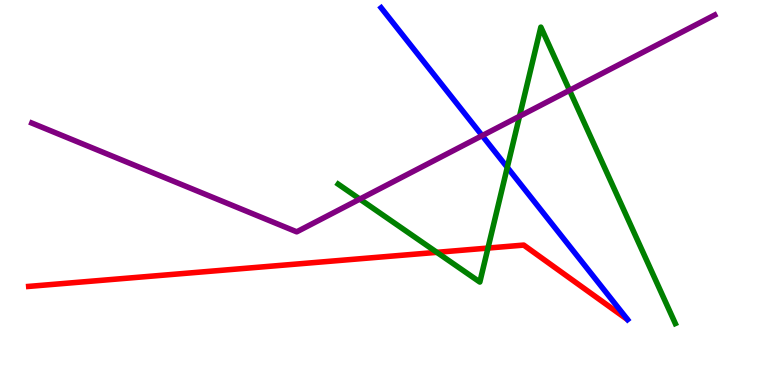[{'lines': ['blue', 'red'], 'intersections': []}, {'lines': ['green', 'red'], 'intersections': [{'x': 5.64, 'y': 3.45}, {'x': 6.3, 'y': 3.56}]}, {'lines': ['purple', 'red'], 'intersections': []}, {'lines': ['blue', 'green'], 'intersections': [{'x': 6.55, 'y': 5.65}]}, {'lines': ['blue', 'purple'], 'intersections': [{'x': 6.22, 'y': 6.48}]}, {'lines': ['green', 'purple'], 'intersections': [{'x': 4.64, 'y': 4.83}, {'x': 6.7, 'y': 6.98}, {'x': 7.35, 'y': 7.65}]}]